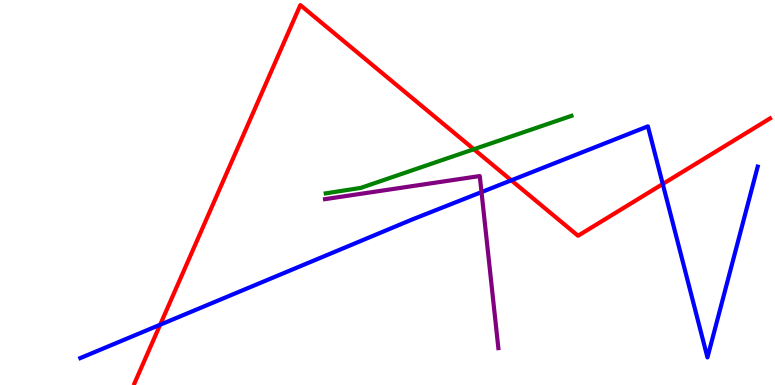[{'lines': ['blue', 'red'], 'intersections': [{'x': 2.07, 'y': 1.57}, {'x': 6.6, 'y': 5.32}, {'x': 8.55, 'y': 5.22}]}, {'lines': ['green', 'red'], 'intersections': [{'x': 6.11, 'y': 6.12}]}, {'lines': ['purple', 'red'], 'intersections': []}, {'lines': ['blue', 'green'], 'intersections': []}, {'lines': ['blue', 'purple'], 'intersections': [{'x': 6.21, 'y': 5.01}]}, {'lines': ['green', 'purple'], 'intersections': []}]